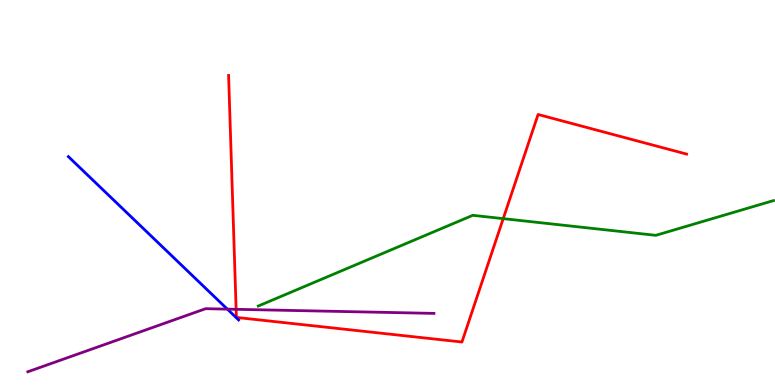[{'lines': ['blue', 'red'], 'intersections': []}, {'lines': ['green', 'red'], 'intersections': [{'x': 6.49, 'y': 4.32}]}, {'lines': ['purple', 'red'], 'intersections': [{'x': 3.05, 'y': 1.97}]}, {'lines': ['blue', 'green'], 'intersections': []}, {'lines': ['blue', 'purple'], 'intersections': [{'x': 2.93, 'y': 1.97}]}, {'lines': ['green', 'purple'], 'intersections': []}]